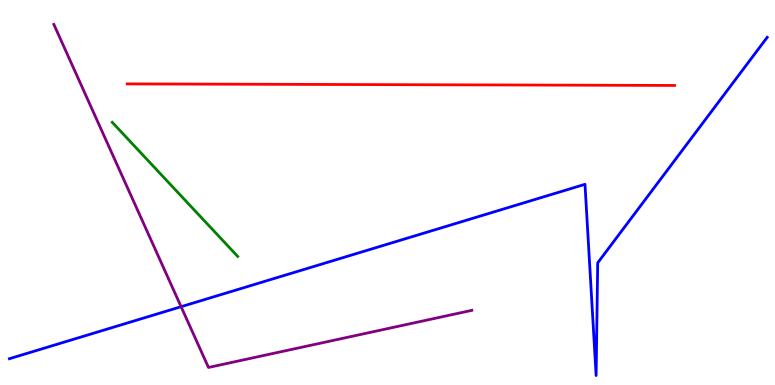[{'lines': ['blue', 'red'], 'intersections': []}, {'lines': ['green', 'red'], 'intersections': []}, {'lines': ['purple', 'red'], 'intersections': []}, {'lines': ['blue', 'green'], 'intersections': []}, {'lines': ['blue', 'purple'], 'intersections': [{'x': 2.34, 'y': 2.03}]}, {'lines': ['green', 'purple'], 'intersections': []}]